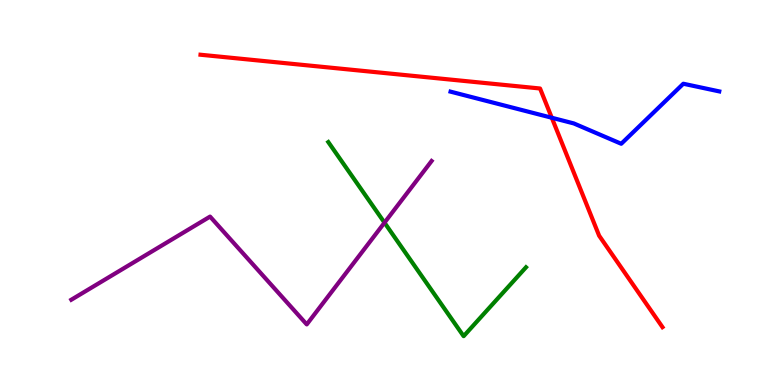[{'lines': ['blue', 'red'], 'intersections': [{'x': 7.12, 'y': 6.94}]}, {'lines': ['green', 'red'], 'intersections': []}, {'lines': ['purple', 'red'], 'intersections': []}, {'lines': ['blue', 'green'], 'intersections': []}, {'lines': ['blue', 'purple'], 'intersections': []}, {'lines': ['green', 'purple'], 'intersections': [{'x': 4.96, 'y': 4.22}]}]